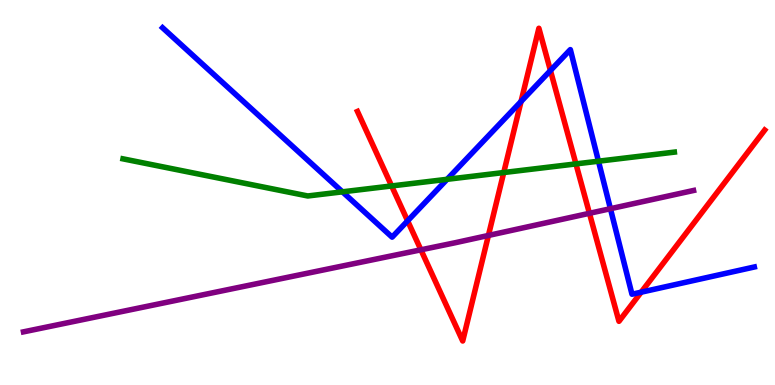[{'lines': ['blue', 'red'], 'intersections': [{'x': 5.26, 'y': 4.26}, {'x': 6.72, 'y': 7.36}, {'x': 7.1, 'y': 8.17}, {'x': 8.27, 'y': 2.41}]}, {'lines': ['green', 'red'], 'intersections': [{'x': 5.05, 'y': 5.17}, {'x': 6.5, 'y': 5.52}, {'x': 7.43, 'y': 5.74}]}, {'lines': ['purple', 'red'], 'intersections': [{'x': 5.43, 'y': 3.51}, {'x': 6.3, 'y': 3.88}, {'x': 7.61, 'y': 4.46}]}, {'lines': ['blue', 'green'], 'intersections': [{'x': 4.42, 'y': 5.02}, {'x': 5.77, 'y': 5.34}, {'x': 7.72, 'y': 5.81}]}, {'lines': ['blue', 'purple'], 'intersections': [{'x': 7.88, 'y': 4.58}]}, {'lines': ['green', 'purple'], 'intersections': []}]